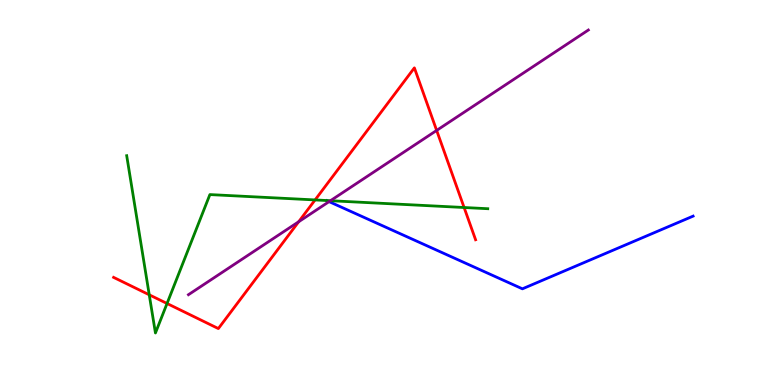[{'lines': ['blue', 'red'], 'intersections': []}, {'lines': ['green', 'red'], 'intersections': [{'x': 1.93, 'y': 2.34}, {'x': 2.16, 'y': 2.12}, {'x': 4.07, 'y': 4.81}, {'x': 5.99, 'y': 4.61}]}, {'lines': ['purple', 'red'], 'intersections': [{'x': 3.85, 'y': 4.24}, {'x': 5.63, 'y': 6.61}]}, {'lines': ['blue', 'green'], 'intersections': []}, {'lines': ['blue', 'purple'], 'intersections': [{'x': 4.25, 'y': 4.76}]}, {'lines': ['green', 'purple'], 'intersections': [{'x': 4.26, 'y': 4.79}]}]